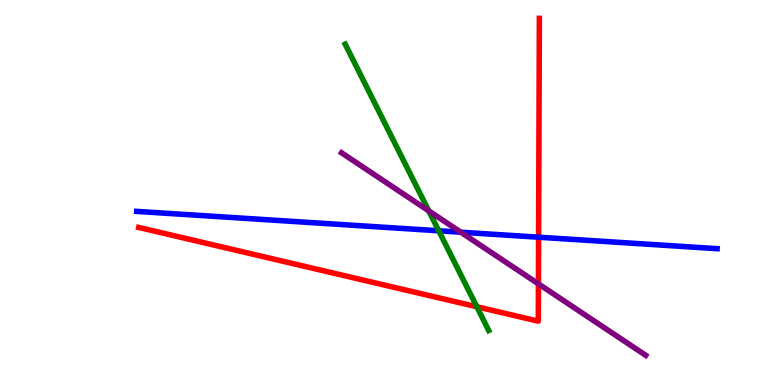[{'lines': ['blue', 'red'], 'intersections': [{'x': 6.95, 'y': 3.84}]}, {'lines': ['green', 'red'], 'intersections': [{'x': 6.15, 'y': 2.03}]}, {'lines': ['purple', 'red'], 'intersections': [{'x': 6.95, 'y': 2.63}]}, {'lines': ['blue', 'green'], 'intersections': [{'x': 5.66, 'y': 4.01}]}, {'lines': ['blue', 'purple'], 'intersections': [{'x': 5.95, 'y': 3.97}]}, {'lines': ['green', 'purple'], 'intersections': [{'x': 5.53, 'y': 4.52}]}]